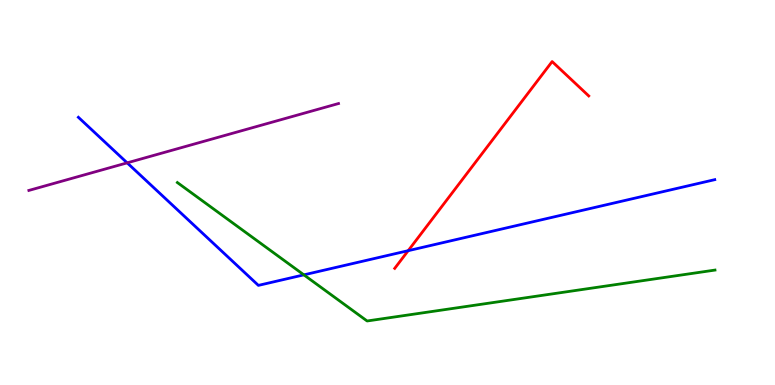[{'lines': ['blue', 'red'], 'intersections': [{'x': 5.27, 'y': 3.49}]}, {'lines': ['green', 'red'], 'intersections': []}, {'lines': ['purple', 'red'], 'intersections': []}, {'lines': ['blue', 'green'], 'intersections': [{'x': 3.92, 'y': 2.86}]}, {'lines': ['blue', 'purple'], 'intersections': [{'x': 1.64, 'y': 5.77}]}, {'lines': ['green', 'purple'], 'intersections': []}]